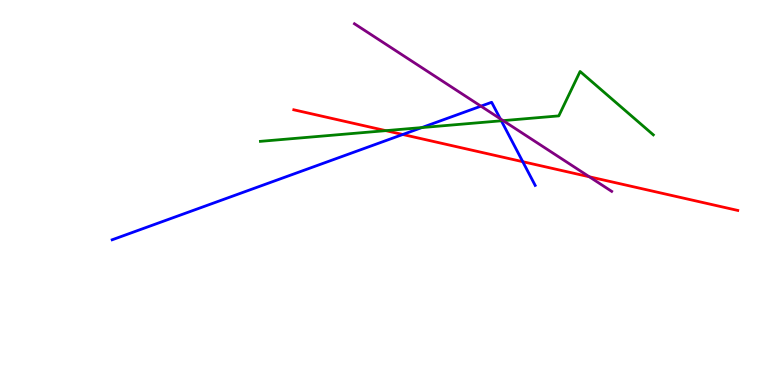[{'lines': ['blue', 'red'], 'intersections': [{'x': 5.2, 'y': 6.51}, {'x': 6.75, 'y': 5.8}]}, {'lines': ['green', 'red'], 'intersections': [{'x': 4.98, 'y': 6.61}]}, {'lines': ['purple', 'red'], 'intersections': [{'x': 7.6, 'y': 5.41}]}, {'lines': ['blue', 'green'], 'intersections': [{'x': 5.44, 'y': 6.69}, {'x': 6.47, 'y': 6.86}]}, {'lines': ['blue', 'purple'], 'intersections': [{'x': 6.21, 'y': 7.24}, {'x': 6.46, 'y': 6.92}]}, {'lines': ['green', 'purple'], 'intersections': [{'x': 6.49, 'y': 6.87}]}]